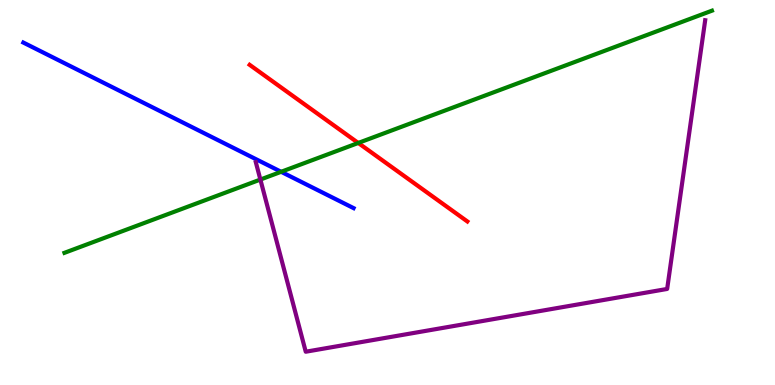[{'lines': ['blue', 'red'], 'intersections': []}, {'lines': ['green', 'red'], 'intersections': [{'x': 4.62, 'y': 6.29}]}, {'lines': ['purple', 'red'], 'intersections': []}, {'lines': ['blue', 'green'], 'intersections': [{'x': 3.63, 'y': 5.54}]}, {'lines': ['blue', 'purple'], 'intersections': []}, {'lines': ['green', 'purple'], 'intersections': [{'x': 3.36, 'y': 5.34}]}]